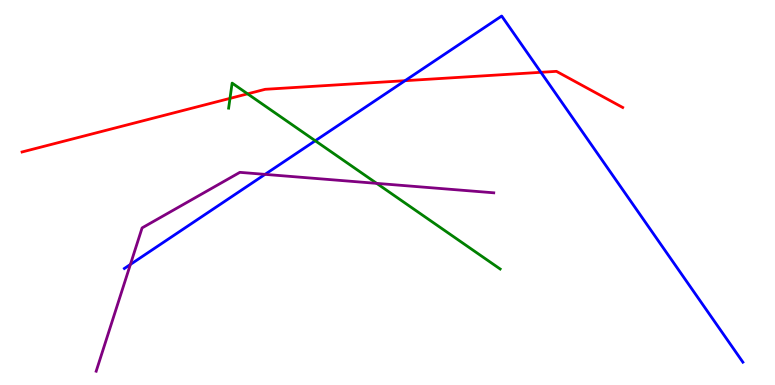[{'lines': ['blue', 'red'], 'intersections': [{'x': 5.23, 'y': 7.9}, {'x': 6.98, 'y': 8.12}]}, {'lines': ['green', 'red'], 'intersections': [{'x': 2.97, 'y': 7.44}, {'x': 3.19, 'y': 7.56}]}, {'lines': ['purple', 'red'], 'intersections': []}, {'lines': ['blue', 'green'], 'intersections': [{'x': 4.07, 'y': 6.34}]}, {'lines': ['blue', 'purple'], 'intersections': [{'x': 1.68, 'y': 3.13}, {'x': 3.42, 'y': 5.47}]}, {'lines': ['green', 'purple'], 'intersections': [{'x': 4.86, 'y': 5.24}]}]